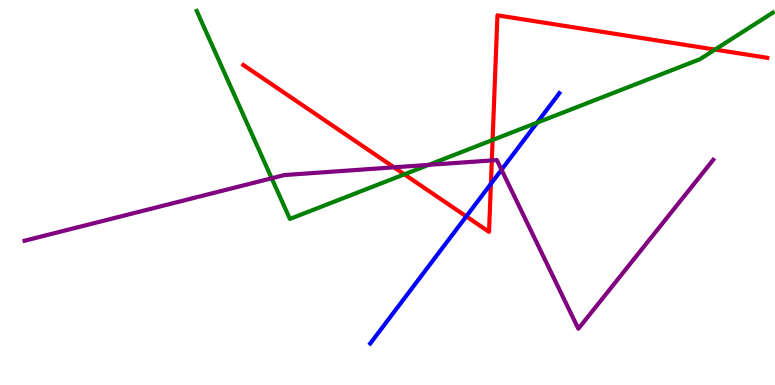[{'lines': ['blue', 'red'], 'intersections': [{'x': 6.02, 'y': 4.38}, {'x': 6.33, 'y': 5.23}]}, {'lines': ['green', 'red'], 'intersections': [{'x': 5.22, 'y': 5.47}, {'x': 6.36, 'y': 6.36}, {'x': 9.23, 'y': 8.71}]}, {'lines': ['purple', 'red'], 'intersections': [{'x': 5.08, 'y': 5.65}, {'x': 6.35, 'y': 5.83}]}, {'lines': ['blue', 'green'], 'intersections': [{'x': 6.93, 'y': 6.81}]}, {'lines': ['blue', 'purple'], 'intersections': [{'x': 6.47, 'y': 5.59}]}, {'lines': ['green', 'purple'], 'intersections': [{'x': 3.51, 'y': 5.37}, {'x': 5.53, 'y': 5.72}]}]